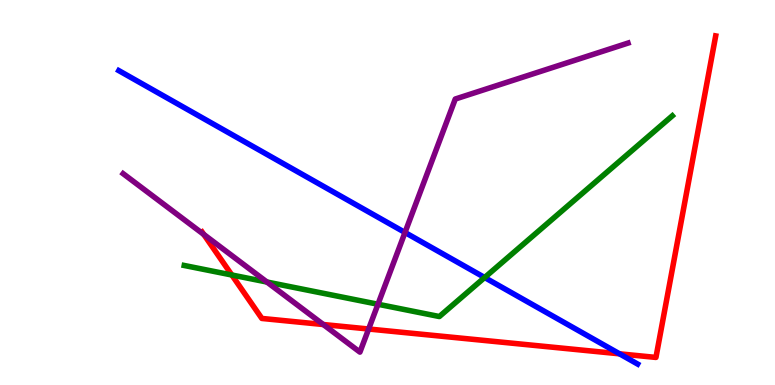[{'lines': ['blue', 'red'], 'intersections': [{'x': 7.99, 'y': 0.81}]}, {'lines': ['green', 'red'], 'intersections': [{'x': 2.99, 'y': 2.86}]}, {'lines': ['purple', 'red'], 'intersections': [{'x': 2.63, 'y': 3.91}, {'x': 4.17, 'y': 1.57}, {'x': 4.76, 'y': 1.45}]}, {'lines': ['blue', 'green'], 'intersections': [{'x': 6.25, 'y': 2.79}]}, {'lines': ['blue', 'purple'], 'intersections': [{'x': 5.23, 'y': 3.96}]}, {'lines': ['green', 'purple'], 'intersections': [{'x': 3.44, 'y': 2.67}, {'x': 4.88, 'y': 2.1}]}]